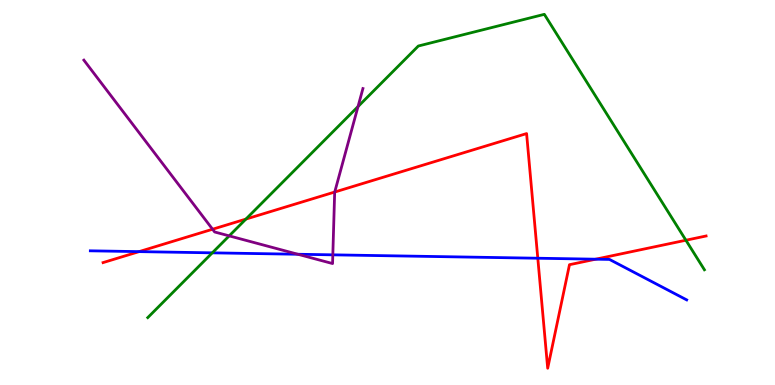[{'lines': ['blue', 'red'], 'intersections': [{'x': 1.79, 'y': 3.46}, {'x': 6.94, 'y': 3.29}, {'x': 7.69, 'y': 3.27}]}, {'lines': ['green', 'red'], 'intersections': [{'x': 3.17, 'y': 4.31}, {'x': 8.85, 'y': 3.76}]}, {'lines': ['purple', 'red'], 'intersections': [{'x': 2.74, 'y': 4.05}, {'x': 4.32, 'y': 5.01}]}, {'lines': ['blue', 'green'], 'intersections': [{'x': 2.74, 'y': 3.43}]}, {'lines': ['blue', 'purple'], 'intersections': [{'x': 3.84, 'y': 3.4}, {'x': 4.29, 'y': 3.38}]}, {'lines': ['green', 'purple'], 'intersections': [{'x': 2.96, 'y': 3.87}, {'x': 4.62, 'y': 7.23}]}]